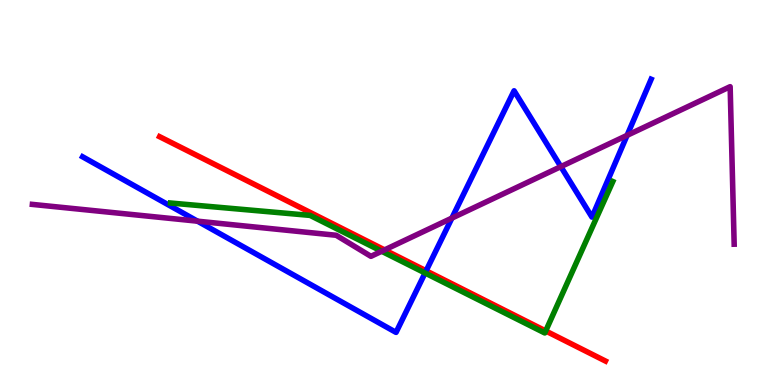[{'lines': ['blue', 'red'], 'intersections': [{'x': 5.5, 'y': 2.97}]}, {'lines': ['green', 'red'], 'intersections': [{'x': 7.04, 'y': 1.4}]}, {'lines': ['purple', 'red'], 'intersections': [{'x': 4.96, 'y': 3.51}]}, {'lines': ['blue', 'green'], 'intersections': [{'x': 5.48, 'y': 2.91}]}, {'lines': ['blue', 'purple'], 'intersections': [{'x': 2.55, 'y': 4.26}, {'x': 5.83, 'y': 4.33}, {'x': 7.24, 'y': 5.67}, {'x': 8.09, 'y': 6.48}]}, {'lines': ['green', 'purple'], 'intersections': [{'x': 4.92, 'y': 3.47}]}]